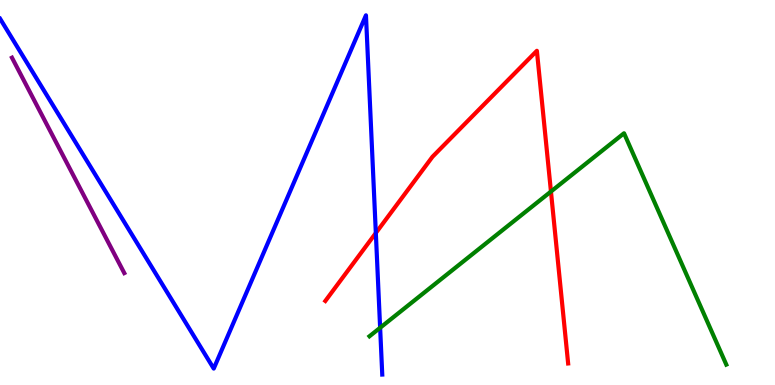[{'lines': ['blue', 'red'], 'intersections': [{'x': 4.85, 'y': 3.95}]}, {'lines': ['green', 'red'], 'intersections': [{'x': 7.11, 'y': 5.03}]}, {'lines': ['purple', 'red'], 'intersections': []}, {'lines': ['blue', 'green'], 'intersections': [{'x': 4.9, 'y': 1.49}]}, {'lines': ['blue', 'purple'], 'intersections': []}, {'lines': ['green', 'purple'], 'intersections': []}]